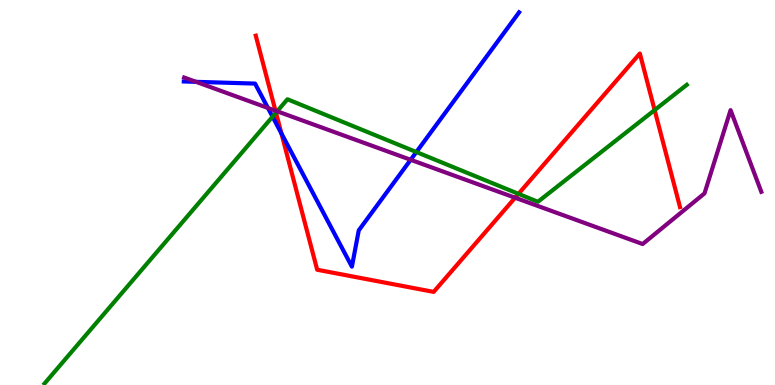[{'lines': ['blue', 'red'], 'intersections': [{'x': 3.63, 'y': 6.53}]}, {'lines': ['green', 'red'], 'intersections': [{'x': 3.56, 'y': 7.07}, {'x': 6.69, 'y': 4.97}, {'x': 8.45, 'y': 7.14}]}, {'lines': ['purple', 'red'], 'intersections': [{'x': 3.55, 'y': 7.13}, {'x': 6.65, 'y': 4.86}]}, {'lines': ['blue', 'green'], 'intersections': [{'x': 3.52, 'y': 6.97}, {'x': 5.37, 'y': 6.05}]}, {'lines': ['blue', 'purple'], 'intersections': [{'x': 2.53, 'y': 7.87}, {'x': 3.46, 'y': 7.2}, {'x': 5.3, 'y': 5.85}]}, {'lines': ['green', 'purple'], 'intersections': [{'x': 3.58, 'y': 7.11}]}]